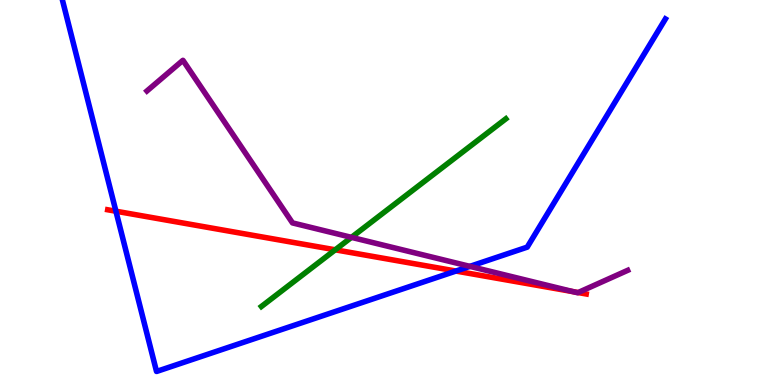[{'lines': ['blue', 'red'], 'intersections': [{'x': 1.5, 'y': 4.51}, {'x': 5.88, 'y': 2.96}]}, {'lines': ['green', 'red'], 'intersections': [{'x': 4.33, 'y': 3.51}]}, {'lines': ['purple', 'red'], 'intersections': [{'x': 7.4, 'y': 2.42}, {'x': 7.46, 'y': 2.4}]}, {'lines': ['blue', 'green'], 'intersections': []}, {'lines': ['blue', 'purple'], 'intersections': [{'x': 6.06, 'y': 3.08}]}, {'lines': ['green', 'purple'], 'intersections': [{'x': 4.53, 'y': 3.83}]}]